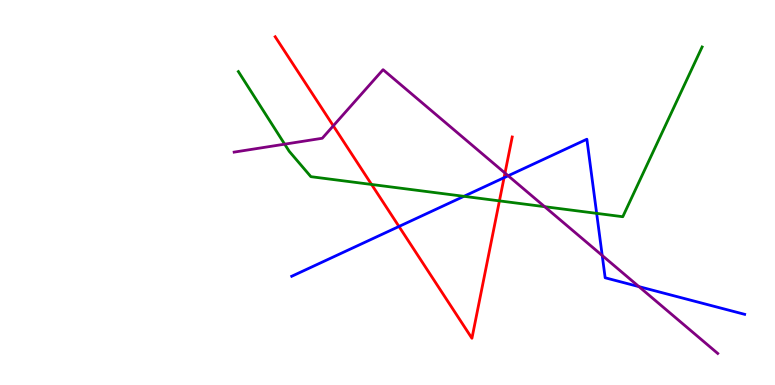[{'lines': ['blue', 'red'], 'intersections': [{'x': 5.15, 'y': 4.12}, {'x': 6.5, 'y': 5.39}]}, {'lines': ['green', 'red'], 'intersections': [{'x': 4.79, 'y': 5.21}, {'x': 6.44, 'y': 4.78}]}, {'lines': ['purple', 'red'], 'intersections': [{'x': 4.3, 'y': 6.73}, {'x': 6.52, 'y': 5.5}]}, {'lines': ['blue', 'green'], 'intersections': [{'x': 5.99, 'y': 4.9}, {'x': 7.7, 'y': 4.46}]}, {'lines': ['blue', 'purple'], 'intersections': [{'x': 6.56, 'y': 5.43}, {'x': 7.77, 'y': 3.36}, {'x': 8.24, 'y': 2.56}]}, {'lines': ['green', 'purple'], 'intersections': [{'x': 3.67, 'y': 6.26}, {'x': 7.03, 'y': 4.63}]}]